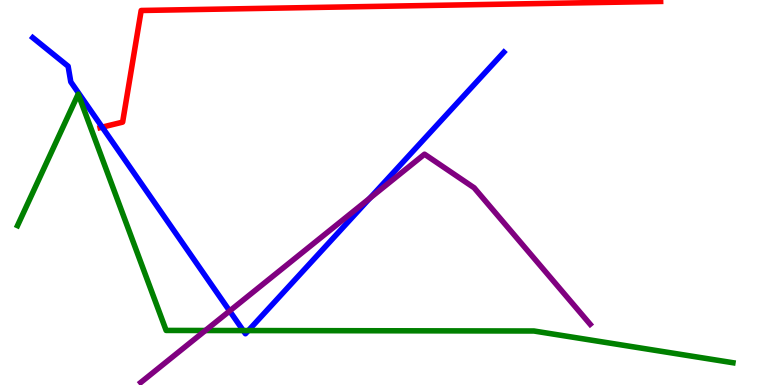[{'lines': ['blue', 'red'], 'intersections': [{'x': 1.32, 'y': 6.7}]}, {'lines': ['green', 'red'], 'intersections': []}, {'lines': ['purple', 'red'], 'intersections': []}, {'lines': ['blue', 'green'], 'intersections': [{'x': 3.14, 'y': 1.41}, {'x': 3.2, 'y': 1.41}]}, {'lines': ['blue', 'purple'], 'intersections': [{'x': 2.96, 'y': 1.92}, {'x': 4.77, 'y': 4.85}]}, {'lines': ['green', 'purple'], 'intersections': [{'x': 2.65, 'y': 1.42}]}]